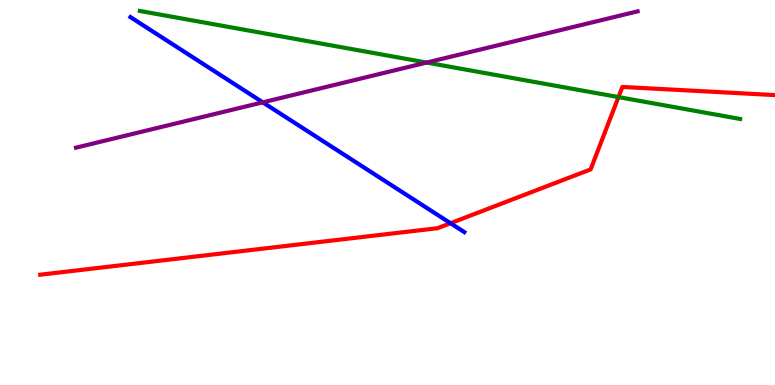[{'lines': ['blue', 'red'], 'intersections': [{'x': 5.81, 'y': 4.2}]}, {'lines': ['green', 'red'], 'intersections': [{'x': 7.98, 'y': 7.48}]}, {'lines': ['purple', 'red'], 'intersections': []}, {'lines': ['blue', 'green'], 'intersections': []}, {'lines': ['blue', 'purple'], 'intersections': [{'x': 3.39, 'y': 7.34}]}, {'lines': ['green', 'purple'], 'intersections': [{'x': 5.51, 'y': 8.37}]}]